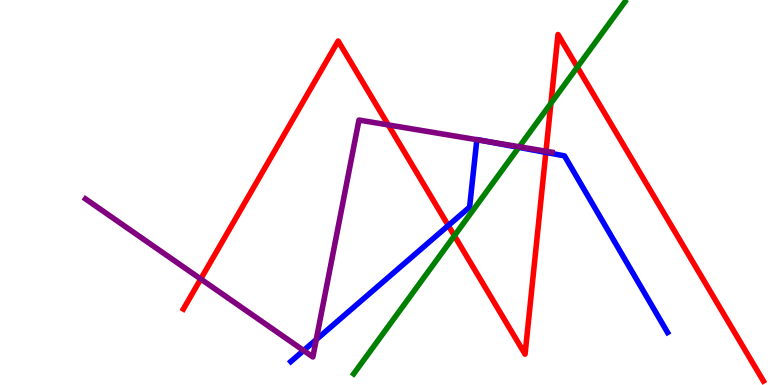[{'lines': ['blue', 'red'], 'intersections': [{'x': 5.78, 'y': 4.14}, {'x': 7.04, 'y': 6.04}]}, {'lines': ['green', 'red'], 'intersections': [{'x': 5.86, 'y': 3.88}, {'x': 7.11, 'y': 7.32}, {'x': 7.45, 'y': 8.26}]}, {'lines': ['purple', 'red'], 'intersections': [{'x': 2.59, 'y': 2.75}, {'x': 5.01, 'y': 6.76}, {'x': 7.04, 'y': 6.07}]}, {'lines': ['blue', 'green'], 'intersections': [{'x': 6.69, 'y': 6.17}]}, {'lines': ['blue', 'purple'], 'intersections': [{'x': 3.92, 'y': 0.896}, {'x': 4.08, 'y': 1.18}, {'x': 6.15, 'y': 6.37}, {'x': 6.25, 'y': 6.34}]}, {'lines': ['green', 'purple'], 'intersections': [{'x': 6.7, 'y': 6.19}]}]